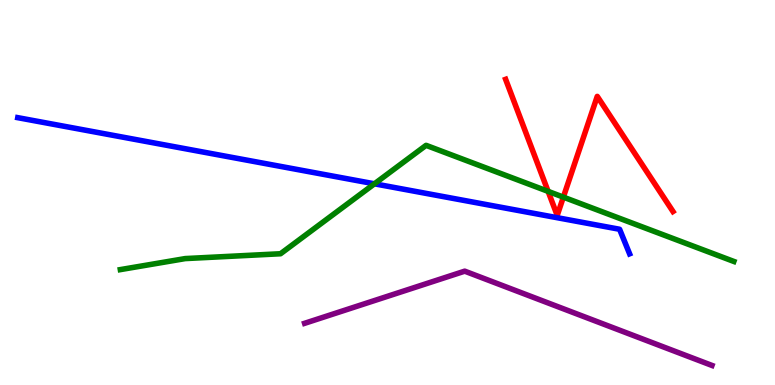[{'lines': ['blue', 'red'], 'intersections': []}, {'lines': ['green', 'red'], 'intersections': [{'x': 7.07, 'y': 5.03}, {'x': 7.27, 'y': 4.88}]}, {'lines': ['purple', 'red'], 'intersections': []}, {'lines': ['blue', 'green'], 'intersections': [{'x': 4.83, 'y': 5.23}]}, {'lines': ['blue', 'purple'], 'intersections': []}, {'lines': ['green', 'purple'], 'intersections': []}]